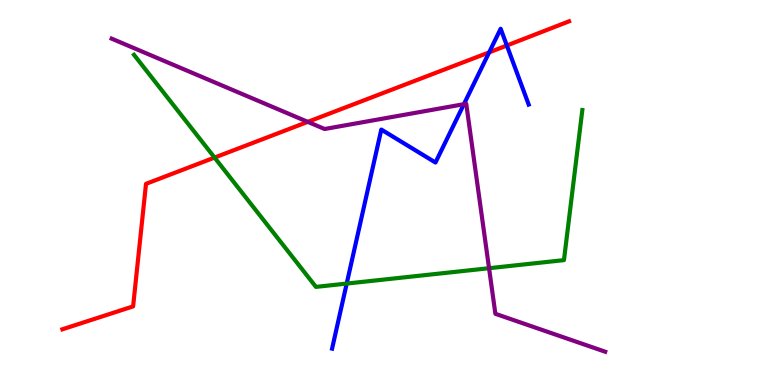[{'lines': ['blue', 'red'], 'intersections': [{'x': 6.31, 'y': 8.64}, {'x': 6.54, 'y': 8.82}]}, {'lines': ['green', 'red'], 'intersections': [{'x': 2.77, 'y': 5.91}]}, {'lines': ['purple', 'red'], 'intersections': [{'x': 3.97, 'y': 6.83}]}, {'lines': ['blue', 'green'], 'intersections': [{'x': 4.47, 'y': 2.63}]}, {'lines': ['blue', 'purple'], 'intersections': [{'x': 5.99, 'y': 7.29}]}, {'lines': ['green', 'purple'], 'intersections': [{'x': 6.31, 'y': 3.03}]}]